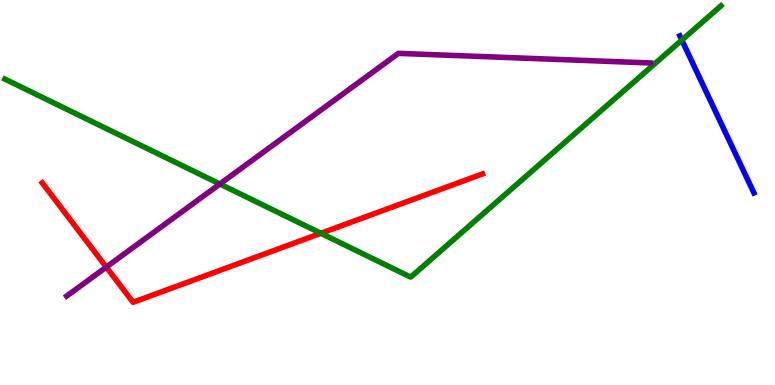[{'lines': ['blue', 'red'], 'intersections': []}, {'lines': ['green', 'red'], 'intersections': [{'x': 4.14, 'y': 3.94}]}, {'lines': ['purple', 'red'], 'intersections': [{'x': 1.37, 'y': 3.06}]}, {'lines': ['blue', 'green'], 'intersections': [{'x': 8.8, 'y': 8.96}]}, {'lines': ['blue', 'purple'], 'intersections': []}, {'lines': ['green', 'purple'], 'intersections': [{'x': 2.84, 'y': 5.22}]}]